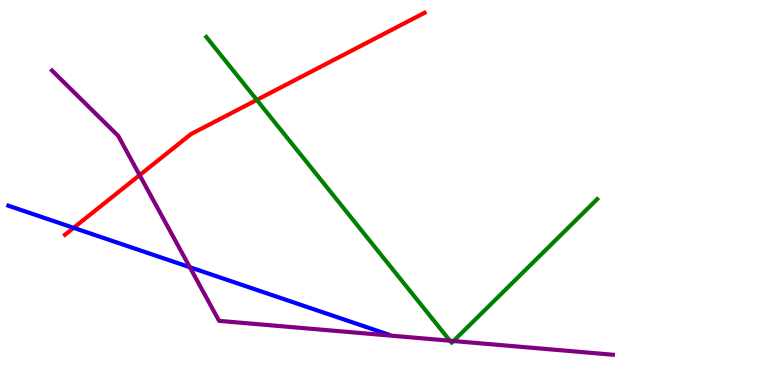[{'lines': ['blue', 'red'], 'intersections': [{'x': 0.95, 'y': 4.08}]}, {'lines': ['green', 'red'], 'intersections': [{'x': 3.31, 'y': 7.4}]}, {'lines': ['purple', 'red'], 'intersections': [{'x': 1.8, 'y': 5.45}]}, {'lines': ['blue', 'green'], 'intersections': []}, {'lines': ['blue', 'purple'], 'intersections': [{'x': 2.45, 'y': 3.06}]}, {'lines': ['green', 'purple'], 'intersections': [{'x': 5.81, 'y': 1.15}, {'x': 5.85, 'y': 1.14}]}]